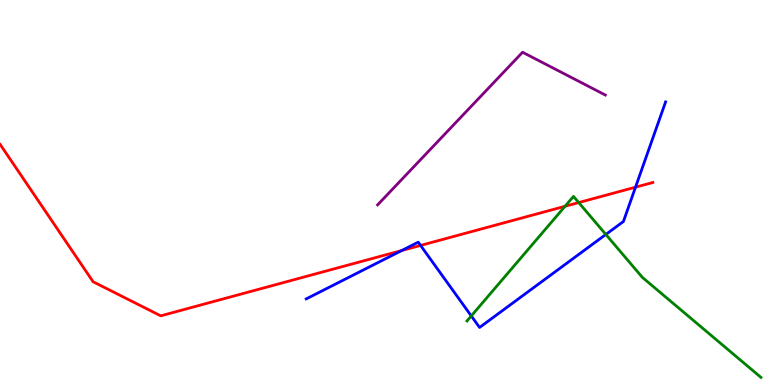[{'lines': ['blue', 'red'], 'intersections': [{'x': 5.18, 'y': 3.49}, {'x': 5.43, 'y': 3.63}, {'x': 8.2, 'y': 5.14}]}, {'lines': ['green', 'red'], 'intersections': [{'x': 7.29, 'y': 4.64}, {'x': 7.47, 'y': 4.74}]}, {'lines': ['purple', 'red'], 'intersections': []}, {'lines': ['blue', 'green'], 'intersections': [{'x': 6.08, 'y': 1.79}, {'x': 7.82, 'y': 3.91}]}, {'lines': ['blue', 'purple'], 'intersections': []}, {'lines': ['green', 'purple'], 'intersections': []}]